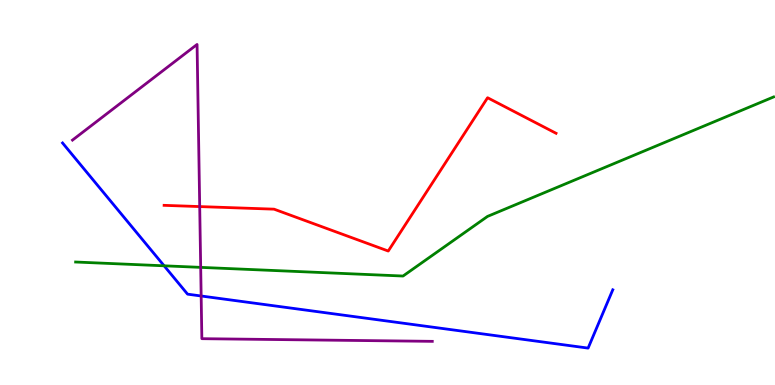[{'lines': ['blue', 'red'], 'intersections': []}, {'lines': ['green', 'red'], 'intersections': []}, {'lines': ['purple', 'red'], 'intersections': [{'x': 2.58, 'y': 4.63}]}, {'lines': ['blue', 'green'], 'intersections': [{'x': 2.12, 'y': 3.1}]}, {'lines': ['blue', 'purple'], 'intersections': [{'x': 2.6, 'y': 2.31}]}, {'lines': ['green', 'purple'], 'intersections': [{'x': 2.59, 'y': 3.06}]}]